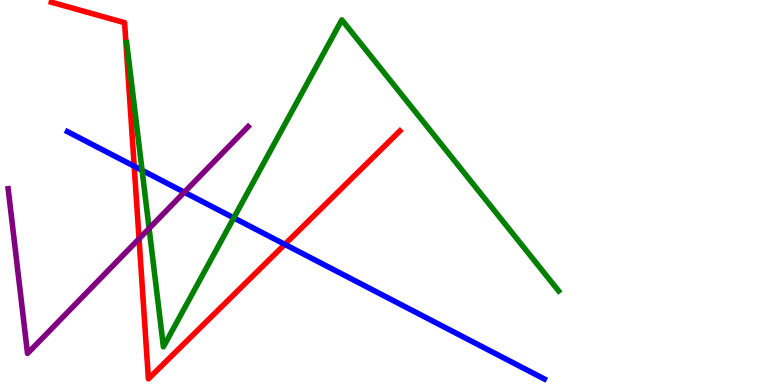[{'lines': ['blue', 'red'], 'intersections': [{'x': 1.73, 'y': 5.68}, {'x': 3.68, 'y': 3.65}]}, {'lines': ['green', 'red'], 'intersections': []}, {'lines': ['purple', 'red'], 'intersections': [{'x': 1.79, 'y': 3.8}]}, {'lines': ['blue', 'green'], 'intersections': [{'x': 1.83, 'y': 5.58}, {'x': 3.02, 'y': 4.34}]}, {'lines': ['blue', 'purple'], 'intersections': [{'x': 2.38, 'y': 5.01}]}, {'lines': ['green', 'purple'], 'intersections': [{'x': 1.92, 'y': 4.07}]}]